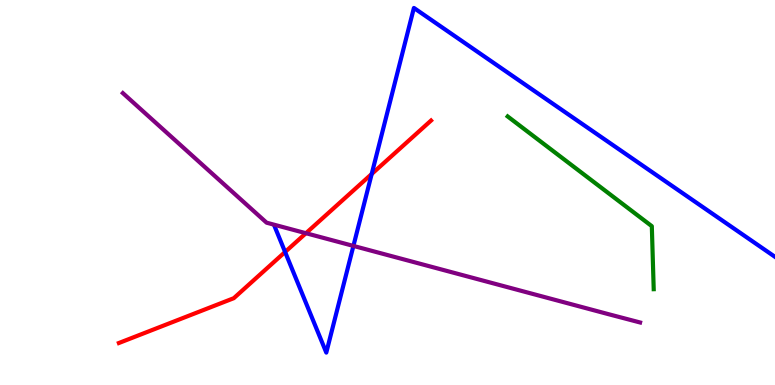[{'lines': ['blue', 'red'], 'intersections': [{'x': 3.68, 'y': 3.46}, {'x': 4.8, 'y': 5.48}]}, {'lines': ['green', 'red'], 'intersections': []}, {'lines': ['purple', 'red'], 'intersections': [{'x': 3.95, 'y': 3.94}]}, {'lines': ['blue', 'green'], 'intersections': []}, {'lines': ['blue', 'purple'], 'intersections': [{'x': 4.56, 'y': 3.61}]}, {'lines': ['green', 'purple'], 'intersections': []}]